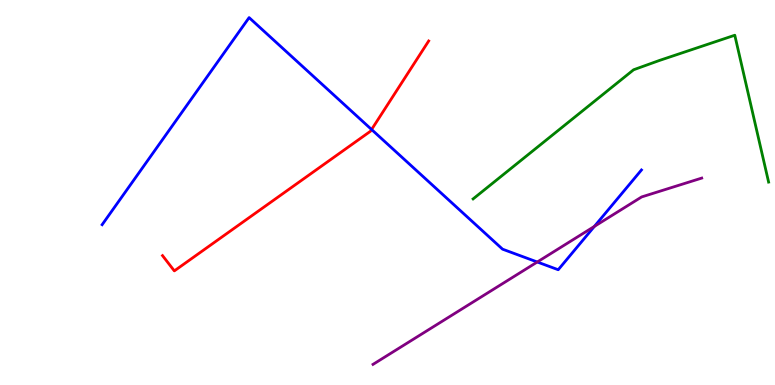[{'lines': ['blue', 'red'], 'intersections': [{'x': 4.79, 'y': 6.64}]}, {'lines': ['green', 'red'], 'intersections': []}, {'lines': ['purple', 'red'], 'intersections': []}, {'lines': ['blue', 'green'], 'intersections': []}, {'lines': ['blue', 'purple'], 'intersections': [{'x': 6.93, 'y': 3.19}, {'x': 7.67, 'y': 4.12}]}, {'lines': ['green', 'purple'], 'intersections': []}]